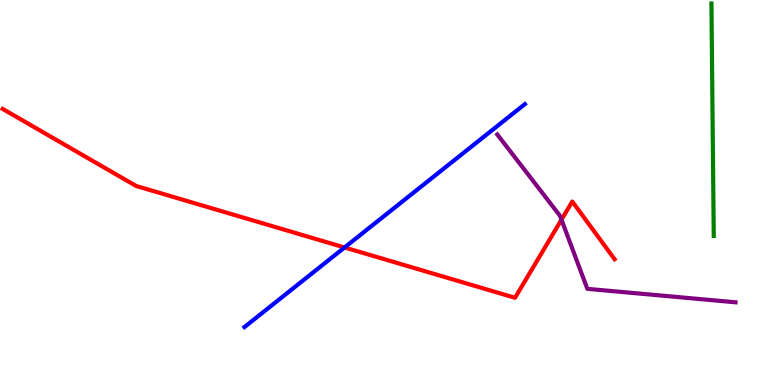[{'lines': ['blue', 'red'], 'intersections': [{'x': 4.45, 'y': 3.57}]}, {'lines': ['green', 'red'], 'intersections': []}, {'lines': ['purple', 'red'], 'intersections': [{'x': 7.24, 'y': 4.29}]}, {'lines': ['blue', 'green'], 'intersections': []}, {'lines': ['blue', 'purple'], 'intersections': []}, {'lines': ['green', 'purple'], 'intersections': []}]